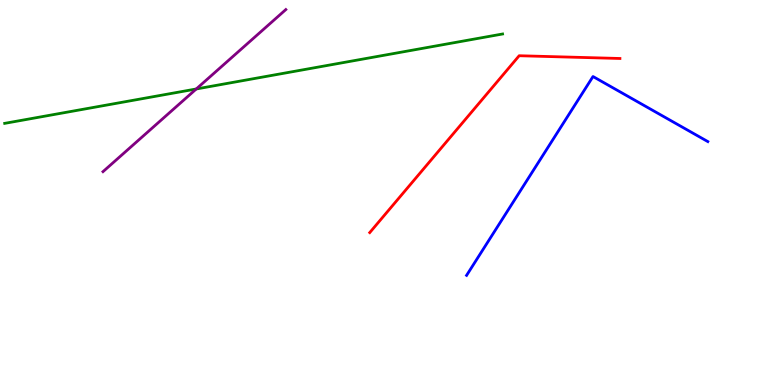[{'lines': ['blue', 'red'], 'intersections': []}, {'lines': ['green', 'red'], 'intersections': []}, {'lines': ['purple', 'red'], 'intersections': []}, {'lines': ['blue', 'green'], 'intersections': []}, {'lines': ['blue', 'purple'], 'intersections': []}, {'lines': ['green', 'purple'], 'intersections': [{'x': 2.53, 'y': 7.69}]}]